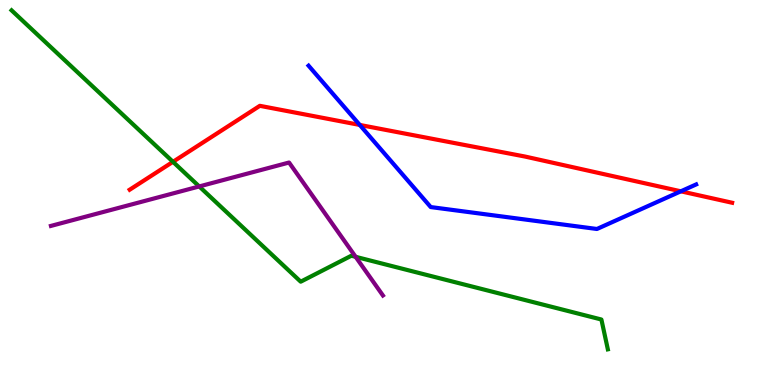[{'lines': ['blue', 'red'], 'intersections': [{'x': 4.64, 'y': 6.76}, {'x': 8.79, 'y': 5.03}]}, {'lines': ['green', 'red'], 'intersections': [{'x': 2.23, 'y': 5.8}]}, {'lines': ['purple', 'red'], 'intersections': []}, {'lines': ['blue', 'green'], 'intersections': []}, {'lines': ['blue', 'purple'], 'intersections': []}, {'lines': ['green', 'purple'], 'intersections': [{'x': 2.57, 'y': 5.16}, {'x': 4.59, 'y': 3.33}]}]